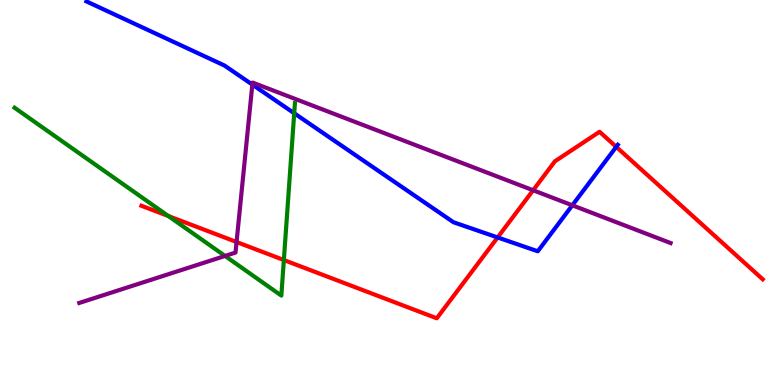[{'lines': ['blue', 'red'], 'intersections': [{'x': 6.42, 'y': 3.83}, {'x': 7.95, 'y': 6.19}]}, {'lines': ['green', 'red'], 'intersections': [{'x': 2.17, 'y': 4.39}, {'x': 3.66, 'y': 3.25}]}, {'lines': ['purple', 'red'], 'intersections': [{'x': 3.05, 'y': 3.71}, {'x': 6.88, 'y': 5.06}]}, {'lines': ['blue', 'green'], 'intersections': [{'x': 3.8, 'y': 7.06}]}, {'lines': ['blue', 'purple'], 'intersections': [{'x': 3.26, 'y': 7.8}, {'x': 7.38, 'y': 4.67}]}, {'lines': ['green', 'purple'], 'intersections': [{'x': 2.9, 'y': 3.35}]}]